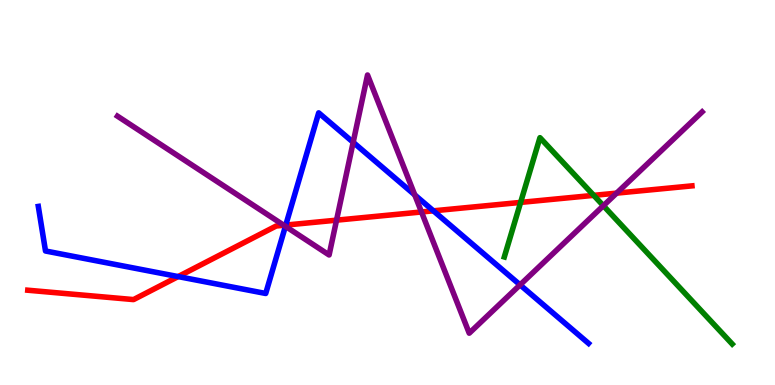[{'lines': ['blue', 'red'], 'intersections': [{'x': 2.3, 'y': 2.82}, {'x': 3.69, 'y': 4.15}, {'x': 5.59, 'y': 4.52}]}, {'lines': ['green', 'red'], 'intersections': [{'x': 6.72, 'y': 4.74}, {'x': 7.66, 'y': 4.93}]}, {'lines': ['purple', 'red'], 'intersections': [{'x': 3.66, 'y': 4.15}, {'x': 4.34, 'y': 4.28}, {'x': 5.44, 'y': 4.49}, {'x': 7.96, 'y': 4.98}]}, {'lines': ['blue', 'green'], 'intersections': []}, {'lines': ['blue', 'purple'], 'intersections': [{'x': 3.68, 'y': 4.12}, {'x': 4.56, 'y': 6.3}, {'x': 5.35, 'y': 4.94}, {'x': 6.71, 'y': 2.6}]}, {'lines': ['green', 'purple'], 'intersections': [{'x': 7.79, 'y': 4.66}]}]